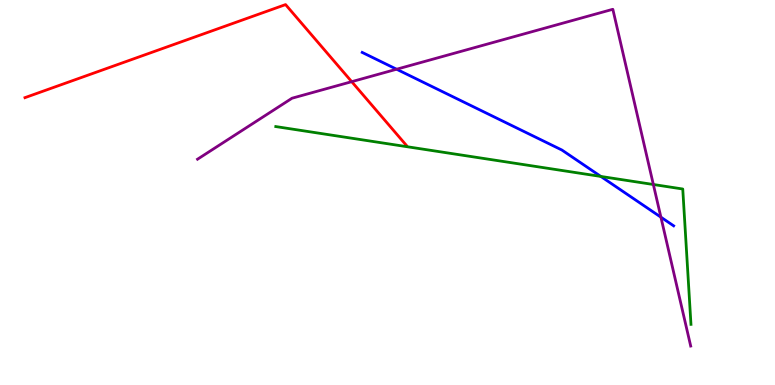[{'lines': ['blue', 'red'], 'intersections': []}, {'lines': ['green', 'red'], 'intersections': []}, {'lines': ['purple', 'red'], 'intersections': [{'x': 4.54, 'y': 7.88}]}, {'lines': ['blue', 'green'], 'intersections': [{'x': 7.75, 'y': 5.42}]}, {'lines': ['blue', 'purple'], 'intersections': [{'x': 5.12, 'y': 8.2}, {'x': 8.53, 'y': 4.36}]}, {'lines': ['green', 'purple'], 'intersections': [{'x': 8.43, 'y': 5.21}]}]